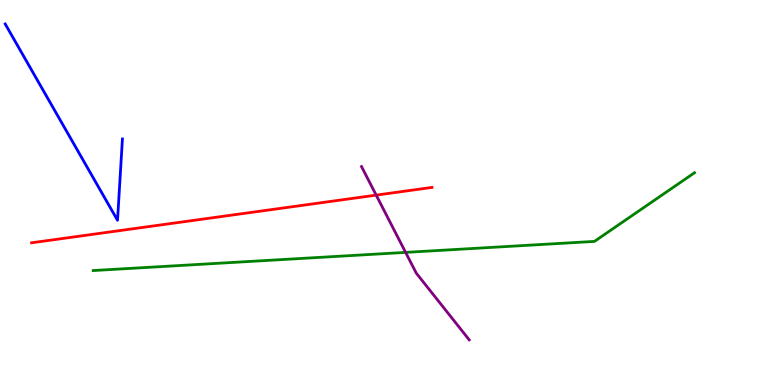[{'lines': ['blue', 'red'], 'intersections': []}, {'lines': ['green', 'red'], 'intersections': []}, {'lines': ['purple', 'red'], 'intersections': [{'x': 4.85, 'y': 4.93}]}, {'lines': ['blue', 'green'], 'intersections': []}, {'lines': ['blue', 'purple'], 'intersections': []}, {'lines': ['green', 'purple'], 'intersections': [{'x': 5.23, 'y': 3.44}]}]